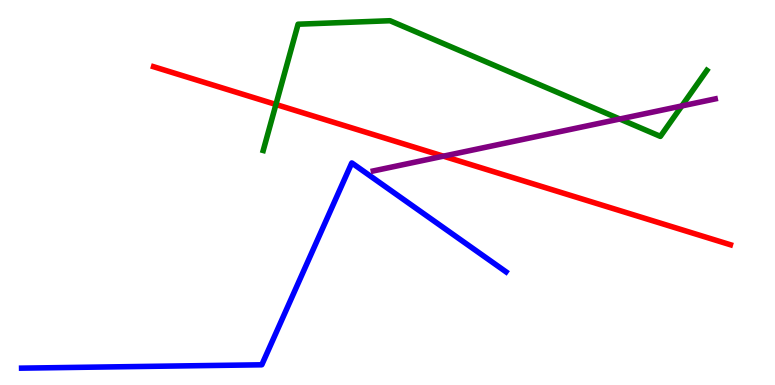[{'lines': ['blue', 'red'], 'intersections': []}, {'lines': ['green', 'red'], 'intersections': [{'x': 3.56, 'y': 7.29}]}, {'lines': ['purple', 'red'], 'intersections': [{'x': 5.72, 'y': 5.94}]}, {'lines': ['blue', 'green'], 'intersections': []}, {'lines': ['blue', 'purple'], 'intersections': []}, {'lines': ['green', 'purple'], 'intersections': [{'x': 8.0, 'y': 6.91}, {'x': 8.8, 'y': 7.25}]}]